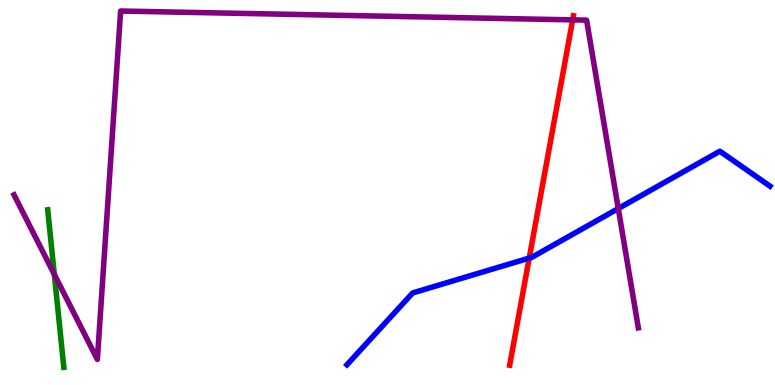[{'lines': ['blue', 'red'], 'intersections': [{'x': 6.83, 'y': 3.3}]}, {'lines': ['green', 'red'], 'intersections': []}, {'lines': ['purple', 'red'], 'intersections': [{'x': 7.39, 'y': 9.48}]}, {'lines': ['blue', 'green'], 'intersections': []}, {'lines': ['blue', 'purple'], 'intersections': [{'x': 7.98, 'y': 4.58}]}, {'lines': ['green', 'purple'], 'intersections': [{'x': 0.701, 'y': 2.87}]}]